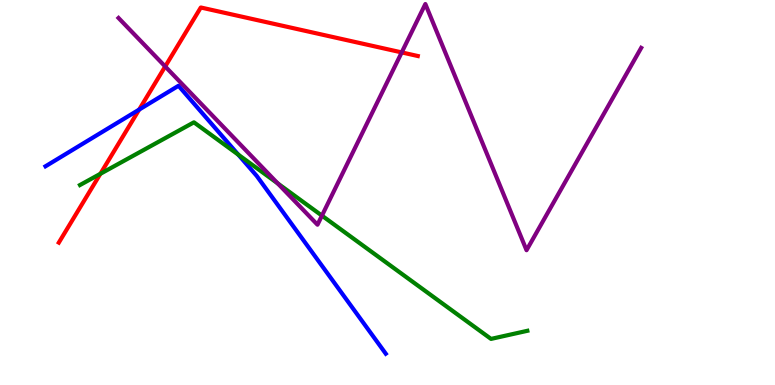[{'lines': ['blue', 'red'], 'intersections': [{'x': 1.8, 'y': 7.15}]}, {'lines': ['green', 'red'], 'intersections': [{'x': 1.3, 'y': 5.49}]}, {'lines': ['purple', 'red'], 'intersections': [{'x': 2.13, 'y': 8.27}, {'x': 5.18, 'y': 8.64}]}, {'lines': ['blue', 'green'], 'intersections': [{'x': 3.07, 'y': 5.98}]}, {'lines': ['blue', 'purple'], 'intersections': []}, {'lines': ['green', 'purple'], 'intersections': [{'x': 3.58, 'y': 5.24}, {'x': 4.15, 'y': 4.4}]}]